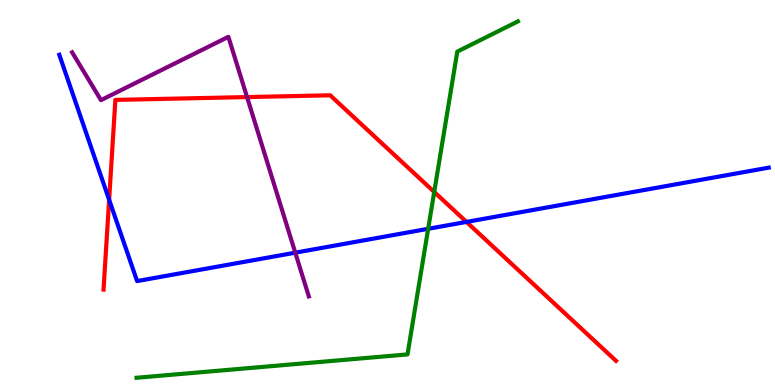[{'lines': ['blue', 'red'], 'intersections': [{'x': 1.41, 'y': 4.81}, {'x': 6.02, 'y': 4.24}]}, {'lines': ['green', 'red'], 'intersections': [{'x': 5.6, 'y': 5.01}]}, {'lines': ['purple', 'red'], 'intersections': [{'x': 3.19, 'y': 7.48}]}, {'lines': ['blue', 'green'], 'intersections': [{'x': 5.52, 'y': 4.06}]}, {'lines': ['blue', 'purple'], 'intersections': [{'x': 3.81, 'y': 3.44}]}, {'lines': ['green', 'purple'], 'intersections': []}]